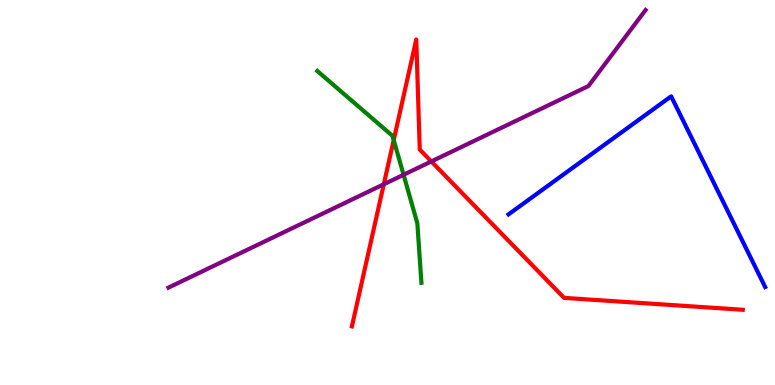[{'lines': ['blue', 'red'], 'intersections': []}, {'lines': ['green', 'red'], 'intersections': [{'x': 5.08, 'y': 6.36}]}, {'lines': ['purple', 'red'], 'intersections': [{'x': 4.95, 'y': 5.21}, {'x': 5.57, 'y': 5.81}]}, {'lines': ['blue', 'green'], 'intersections': []}, {'lines': ['blue', 'purple'], 'intersections': []}, {'lines': ['green', 'purple'], 'intersections': [{'x': 5.21, 'y': 5.46}]}]